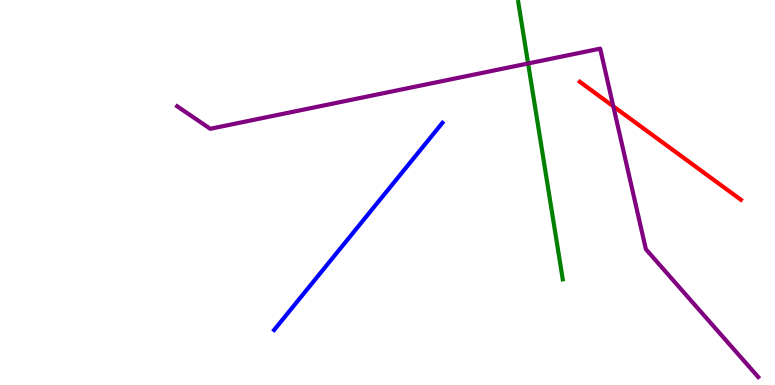[{'lines': ['blue', 'red'], 'intersections': []}, {'lines': ['green', 'red'], 'intersections': []}, {'lines': ['purple', 'red'], 'intersections': [{'x': 7.91, 'y': 7.24}]}, {'lines': ['blue', 'green'], 'intersections': []}, {'lines': ['blue', 'purple'], 'intersections': []}, {'lines': ['green', 'purple'], 'intersections': [{'x': 6.81, 'y': 8.35}]}]